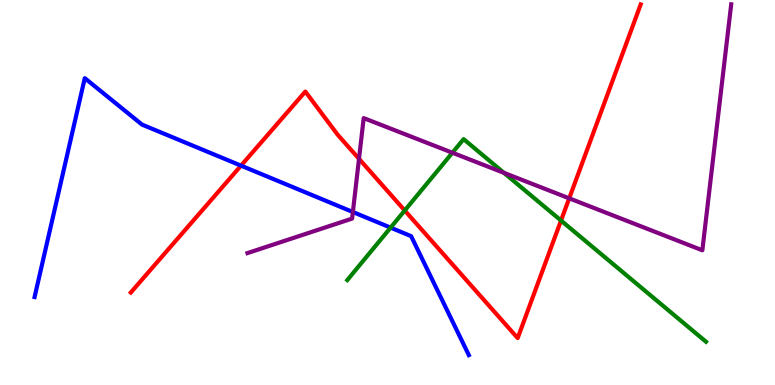[{'lines': ['blue', 'red'], 'intersections': [{'x': 3.11, 'y': 5.7}]}, {'lines': ['green', 'red'], 'intersections': [{'x': 5.22, 'y': 4.53}, {'x': 7.24, 'y': 4.27}]}, {'lines': ['purple', 'red'], 'intersections': [{'x': 4.63, 'y': 5.87}, {'x': 7.34, 'y': 4.85}]}, {'lines': ['blue', 'green'], 'intersections': [{'x': 5.04, 'y': 4.09}]}, {'lines': ['blue', 'purple'], 'intersections': [{'x': 4.55, 'y': 4.49}]}, {'lines': ['green', 'purple'], 'intersections': [{'x': 5.84, 'y': 6.03}, {'x': 6.5, 'y': 5.51}]}]